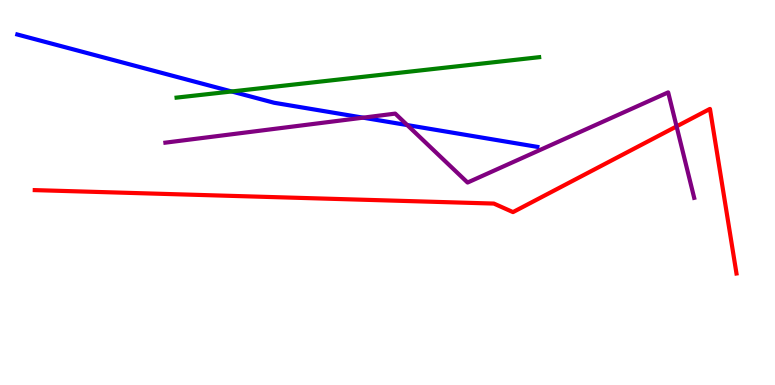[{'lines': ['blue', 'red'], 'intersections': []}, {'lines': ['green', 'red'], 'intersections': []}, {'lines': ['purple', 'red'], 'intersections': [{'x': 8.73, 'y': 6.72}]}, {'lines': ['blue', 'green'], 'intersections': [{'x': 2.99, 'y': 7.62}]}, {'lines': ['blue', 'purple'], 'intersections': [{'x': 4.69, 'y': 6.94}, {'x': 5.25, 'y': 6.75}]}, {'lines': ['green', 'purple'], 'intersections': []}]